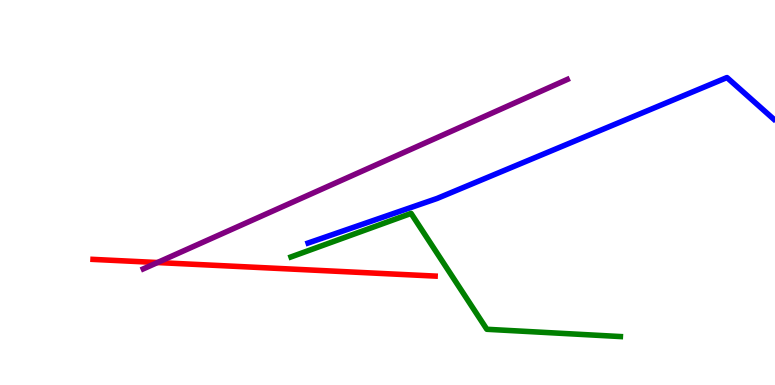[{'lines': ['blue', 'red'], 'intersections': []}, {'lines': ['green', 'red'], 'intersections': []}, {'lines': ['purple', 'red'], 'intersections': [{'x': 2.03, 'y': 3.18}]}, {'lines': ['blue', 'green'], 'intersections': []}, {'lines': ['blue', 'purple'], 'intersections': []}, {'lines': ['green', 'purple'], 'intersections': []}]